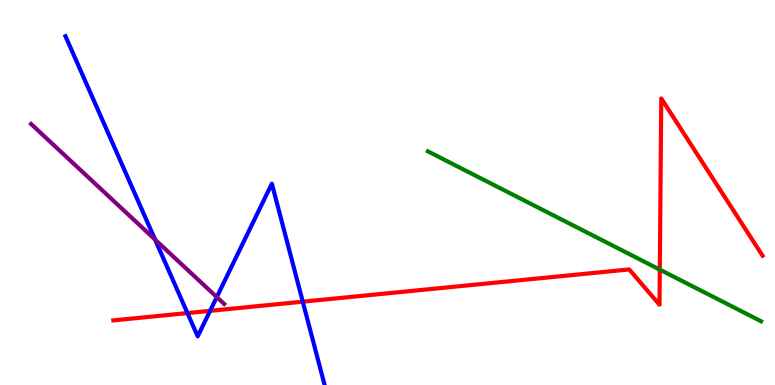[{'lines': ['blue', 'red'], 'intersections': [{'x': 2.42, 'y': 1.87}, {'x': 2.71, 'y': 1.93}, {'x': 3.91, 'y': 2.16}]}, {'lines': ['green', 'red'], 'intersections': [{'x': 8.51, 'y': 3.0}]}, {'lines': ['purple', 'red'], 'intersections': []}, {'lines': ['blue', 'green'], 'intersections': []}, {'lines': ['blue', 'purple'], 'intersections': [{'x': 2.0, 'y': 3.78}, {'x': 2.8, 'y': 2.28}]}, {'lines': ['green', 'purple'], 'intersections': []}]